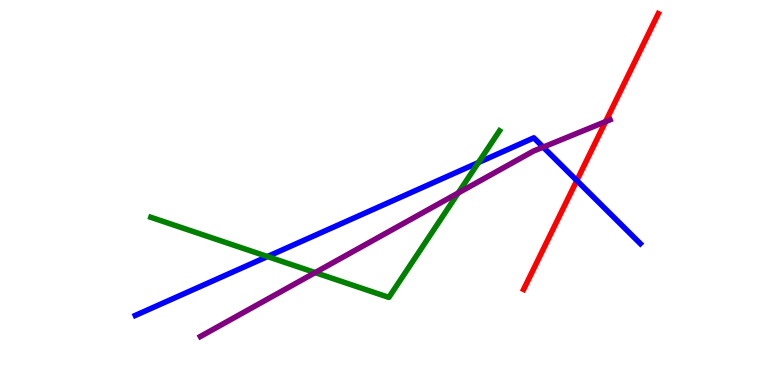[{'lines': ['blue', 'red'], 'intersections': [{'x': 7.44, 'y': 5.31}]}, {'lines': ['green', 'red'], 'intersections': []}, {'lines': ['purple', 'red'], 'intersections': [{'x': 7.81, 'y': 6.84}]}, {'lines': ['blue', 'green'], 'intersections': [{'x': 3.45, 'y': 3.34}, {'x': 6.17, 'y': 5.78}]}, {'lines': ['blue', 'purple'], 'intersections': [{'x': 7.01, 'y': 6.18}]}, {'lines': ['green', 'purple'], 'intersections': [{'x': 4.07, 'y': 2.92}, {'x': 5.91, 'y': 4.99}]}]